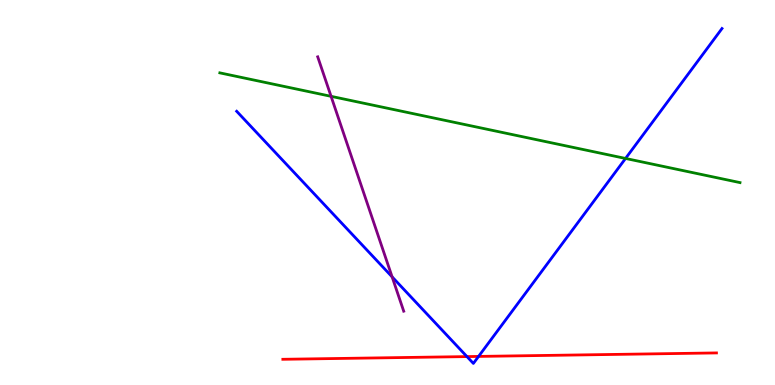[{'lines': ['blue', 'red'], 'intersections': [{'x': 6.03, 'y': 0.738}, {'x': 6.17, 'y': 0.742}]}, {'lines': ['green', 'red'], 'intersections': []}, {'lines': ['purple', 'red'], 'intersections': []}, {'lines': ['blue', 'green'], 'intersections': [{'x': 8.07, 'y': 5.88}]}, {'lines': ['blue', 'purple'], 'intersections': [{'x': 5.06, 'y': 2.81}]}, {'lines': ['green', 'purple'], 'intersections': [{'x': 4.27, 'y': 7.5}]}]